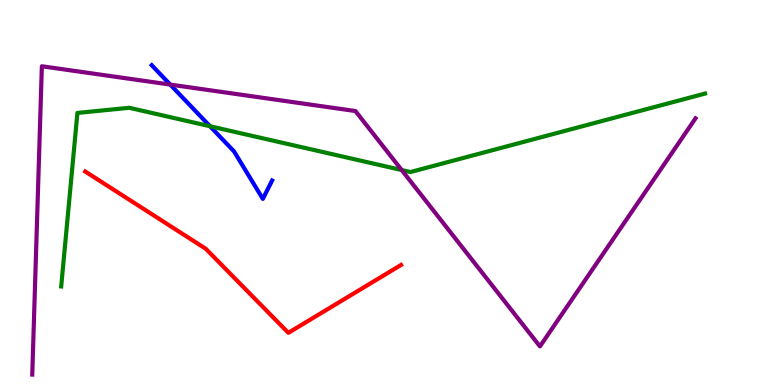[{'lines': ['blue', 'red'], 'intersections': []}, {'lines': ['green', 'red'], 'intersections': []}, {'lines': ['purple', 'red'], 'intersections': []}, {'lines': ['blue', 'green'], 'intersections': [{'x': 2.71, 'y': 6.72}]}, {'lines': ['blue', 'purple'], 'intersections': [{'x': 2.2, 'y': 7.8}]}, {'lines': ['green', 'purple'], 'intersections': [{'x': 5.18, 'y': 5.58}]}]